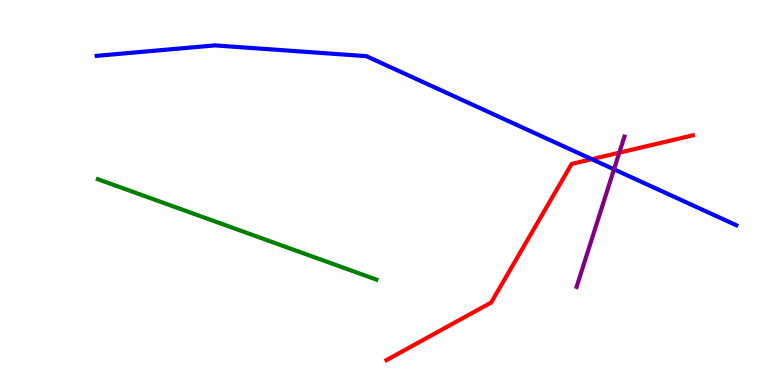[{'lines': ['blue', 'red'], 'intersections': [{'x': 7.64, 'y': 5.87}]}, {'lines': ['green', 'red'], 'intersections': []}, {'lines': ['purple', 'red'], 'intersections': [{'x': 7.99, 'y': 6.03}]}, {'lines': ['blue', 'green'], 'intersections': []}, {'lines': ['blue', 'purple'], 'intersections': [{'x': 7.92, 'y': 5.6}]}, {'lines': ['green', 'purple'], 'intersections': []}]